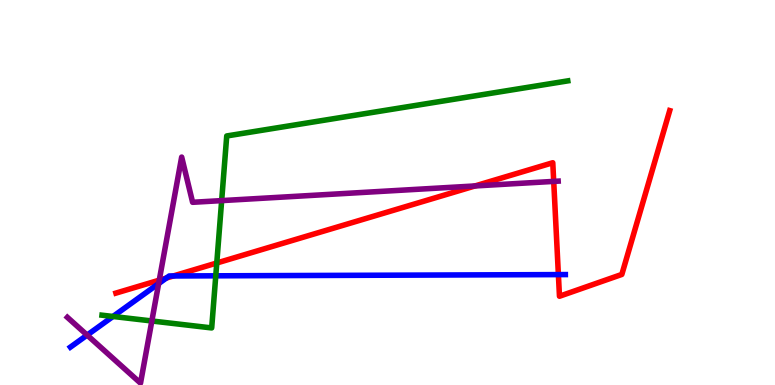[{'lines': ['blue', 'red'], 'intersections': [{'x': 2.15, 'y': 2.78}, {'x': 2.24, 'y': 2.83}, {'x': 7.2, 'y': 2.87}]}, {'lines': ['green', 'red'], 'intersections': [{'x': 2.8, 'y': 3.17}]}, {'lines': ['purple', 'red'], 'intersections': [{'x': 2.06, 'y': 2.72}, {'x': 6.13, 'y': 5.17}, {'x': 7.14, 'y': 5.29}]}, {'lines': ['blue', 'green'], 'intersections': [{'x': 1.46, 'y': 1.78}, {'x': 2.78, 'y': 2.84}]}, {'lines': ['blue', 'purple'], 'intersections': [{'x': 1.12, 'y': 1.3}, {'x': 2.05, 'y': 2.63}]}, {'lines': ['green', 'purple'], 'intersections': [{'x': 1.96, 'y': 1.66}, {'x': 2.86, 'y': 4.79}]}]